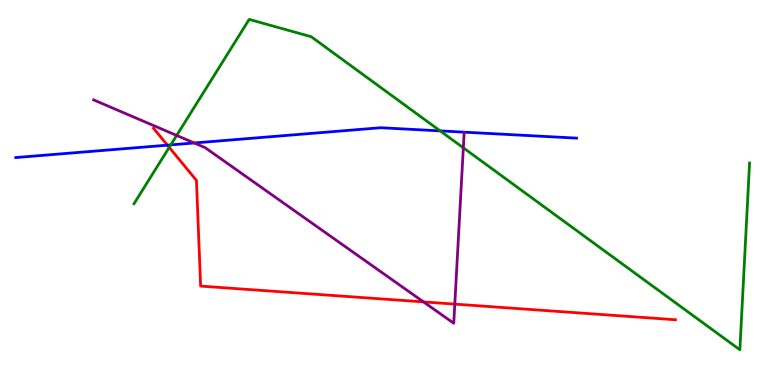[{'lines': ['blue', 'red'], 'intersections': [{'x': 2.16, 'y': 6.23}]}, {'lines': ['green', 'red'], 'intersections': [{'x': 2.18, 'y': 6.17}]}, {'lines': ['purple', 'red'], 'intersections': [{'x': 5.46, 'y': 2.16}, {'x': 5.87, 'y': 2.1}]}, {'lines': ['blue', 'green'], 'intersections': [{'x': 2.2, 'y': 6.24}, {'x': 5.68, 'y': 6.6}]}, {'lines': ['blue', 'purple'], 'intersections': [{'x': 2.51, 'y': 6.29}]}, {'lines': ['green', 'purple'], 'intersections': [{'x': 2.28, 'y': 6.48}, {'x': 5.98, 'y': 6.16}]}]